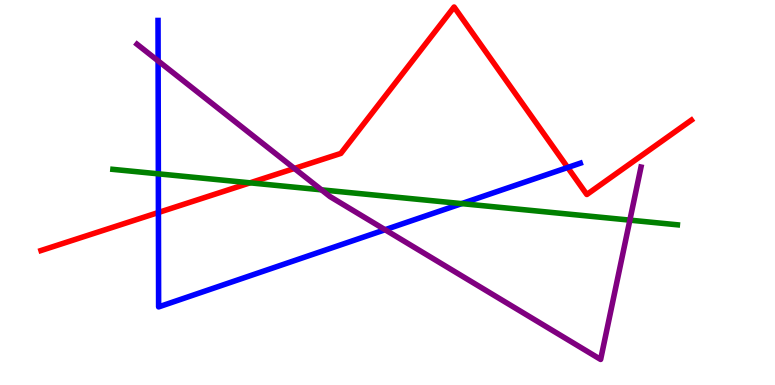[{'lines': ['blue', 'red'], 'intersections': [{'x': 2.04, 'y': 4.48}, {'x': 7.33, 'y': 5.65}]}, {'lines': ['green', 'red'], 'intersections': [{'x': 3.23, 'y': 5.25}]}, {'lines': ['purple', 'red'], 'intersections': [{'x': 3.8, 'y': 5.62}]}, {'lines': ['blue', 'green'], 'intersections': [{'x': 2.04, 'y': 5.49}, {'x': 5.96, 'y': 4.71}]}, {'lines': ['blue', 'purple'], 'intersections': [{'x': 2.04, 'y': 8.42}, {'x': 4.97, 'y': 4.03}]}, {'lines': ['green', 'purple'], 'intersections': [{'x': 4.15, 'y': 5.07}, {'x': 8.13, 'y': 4.28}]}]